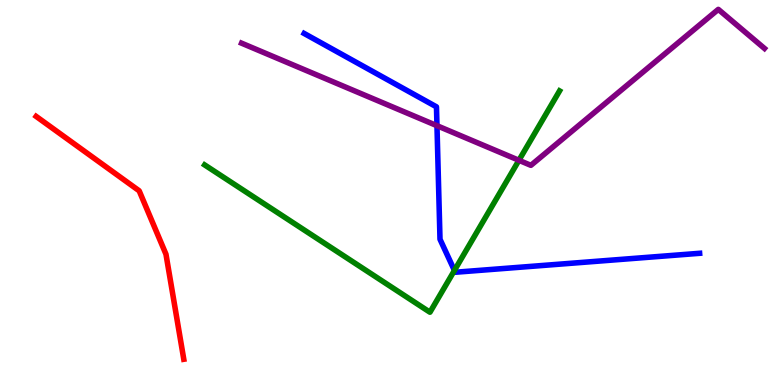[{'lines': ['blue', 'red'], 'intersections': []}, {'lines': ['green', 'red'], 'intersections': []}, {'lines': ['purple', 'red'], 'intersections': []}, {'lines': ['blue', 'green'], 'intersections': [{'x': 5.86, 'y': 2.98}]}, {'lines': ['blue', 'purple'], 'intersections': [{'x': 5.64, 'y': 6.74}]}, {'lines': ['green', 'purple'], 'intersections': [{'x': 6.7, 'y': 5.84}]}]